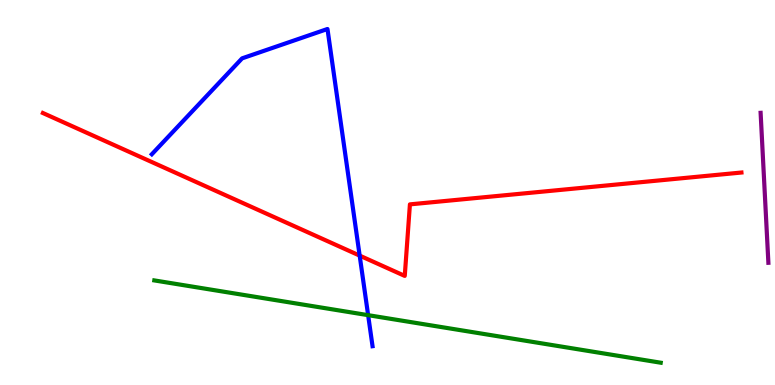[{'lines': ['blue', 'red'], 'intersections': [{'x': 4.64, 'y': 3.36}]}, {'lines': ['green', 'red'], 'intersections': []}, {'lines': ['purple', 'red'], 'intersections': []}, {'lines': ['blue', 'green'], 'intersections': [{'x': 4.75, 'y': 1.81}]}, {'lines': ['blue', 'purple'], 'intersections': []}, {'lines': ['green', 'purple'], 'intersections': []}]